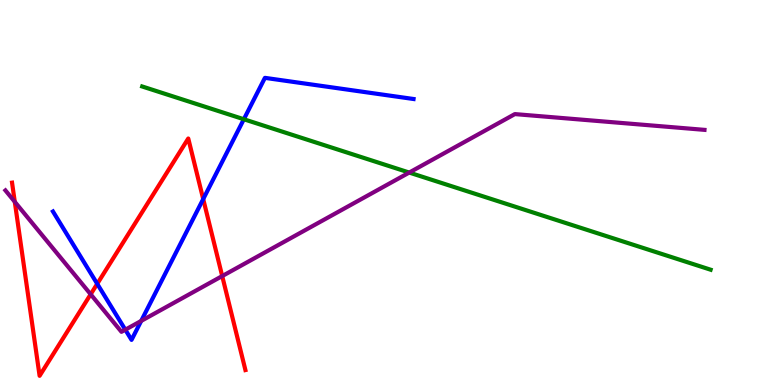[{'lines': ['blue', 'red'], 'intersections': [{'x': 1.25, 'y': 2.63}, {'x': 2.62, 'y': 4.83}]}, {'lines': ['green', 'red'], 'intersections': []}, {'lines': ['purple', 'red'], 'intersections': [{'x': 0.191, 'y': 4.76}, {'x': 1.17, 'y': 2.36}, {'x': 2.87, 'y': 2.83}]}, {'lines': ['blue', 'green'], 'intersections': [{'x': 3.15, 'y': 6.9}]}, {'lines': ['blue', 'purple'], 'intersections': [{'x': 1.62, 'y': 1.44}, {'x': 1.82, 'y': 1.66}]}, {'lines': ['green', 'purple'], 'intersections': [{'x': 5.28, 'y': 5.52}]}]